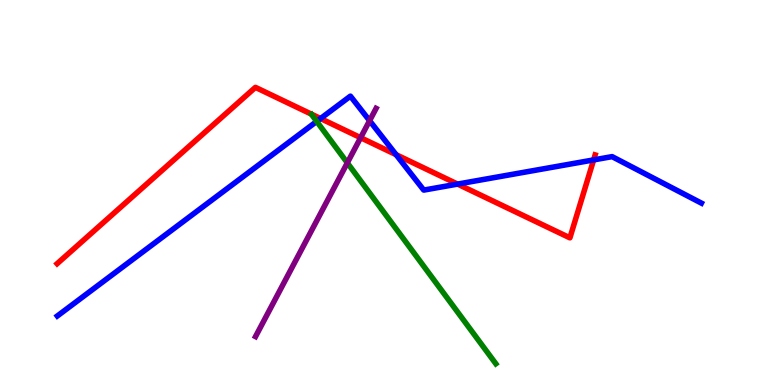[{'lines': ['blue', 'red'], 'intersections': [{'x': 4.14, 'y': 6.92}, {'x': 5.11, 'y': 5.98}, {'x': 5.9, 'y': 5.22}, {'x': 7.66, 'y': 5.85}]}, {'lines': ['green', 'red'], 'intersections': []}, {'lines': ['purple', 'red'], 'intersections': [{'x': 4.65, 'y': 6.42}]}, {'lines': ['blue', 'green'], 'intersections': [{'x': 4.09, 'y': 6.85}]}, {'lines': ['blue', 'purple'], 'intersections': [{'x': 4.77, 'y': 6.87}]}, {'lines': ['green', 'purple'], 'intersections': [{'x': 4.48, 'y': 5.77}]}]